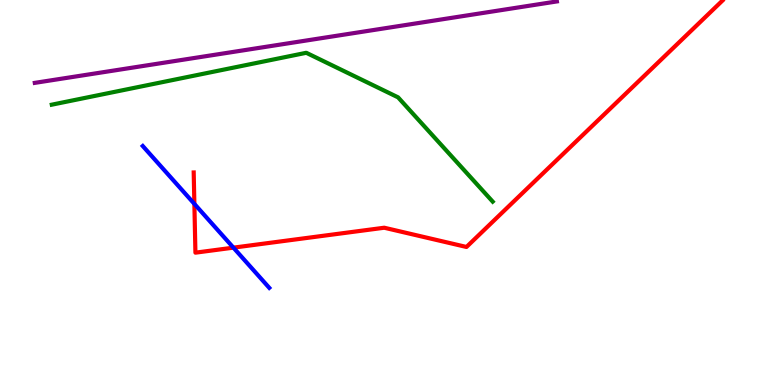[{'lines': ['blue', 'red'], 'intersections': [{'x': 2.51, 'y': 4.7}, {'x': 3.01, 'y': 3.57}]}, {'lines': ['green', 'red'], 'intersections': []}, {'lines': ['purple', 'red'], 'intersections': []}, {'lines': ['blue', 'green'], 'intersections': []}, {'lines': ['blue', 'purple'], 'intersections': []}, {'lines': ['green', 'purple'], 'intersections': []}]